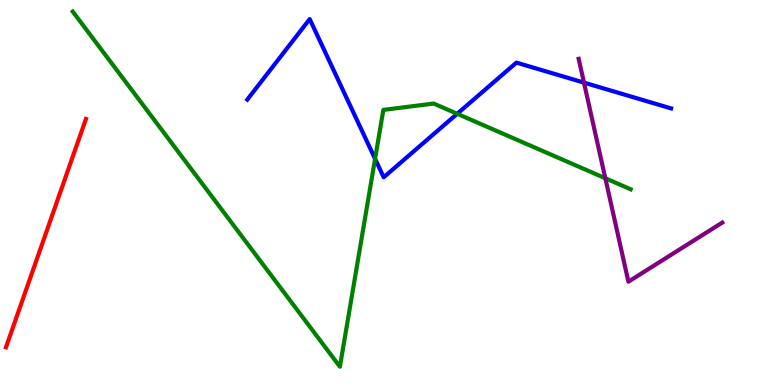[{'lines': ['blue', 'red'], 'intersections': []}, {'lines': ['green', 'red'], 'intersections': []}, {'lines': ['purple', 'red'], 'intersections': []}, {'lines': ['blue', 'green'], 'intersections': [{'x': 4.84, 'y': 5.87}, {'x': 5.9, 'y': 7.04}]}, {'lines': ['blue', 'purple'], 'intersections': [{'x': 7.54, 'y': 7.85}]}, {'lines': ['green', 'purple'], 'intersections': [{'x': 7.81, 'y': 5.37}]}]